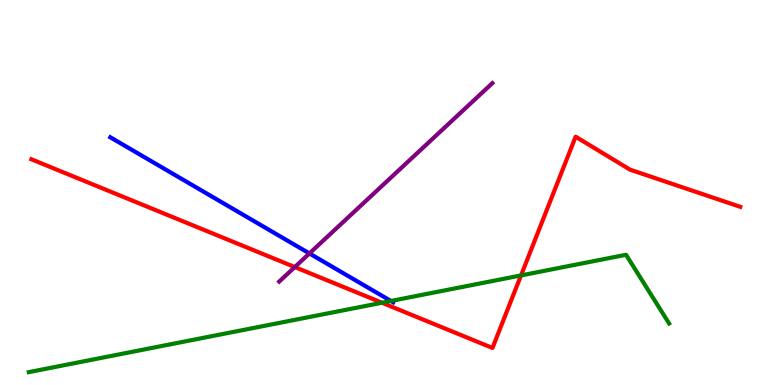[{'lines': ['blue', 'red'], 'intersections': []}, {'lines': ['green', 'red'], 'intersections': [{'x': 4.93, 'y': 2.14}, {'x': 6.72, 'y': 2.85}]}, {'lines': ['purple', 'red'], 'intersections': [{'x': 3.8, 'y': 3.06}]}, {'lines': ['blue', 'green'], 'intersections': [{'x': 5.04, 'y': 2.18}]}, {'lines': ['blue', 'purple'], 'intersections': [{'x': 3.99, 'y': 3.42}]}, {'lines': ['green', 'purple'], 'intersections': []}]